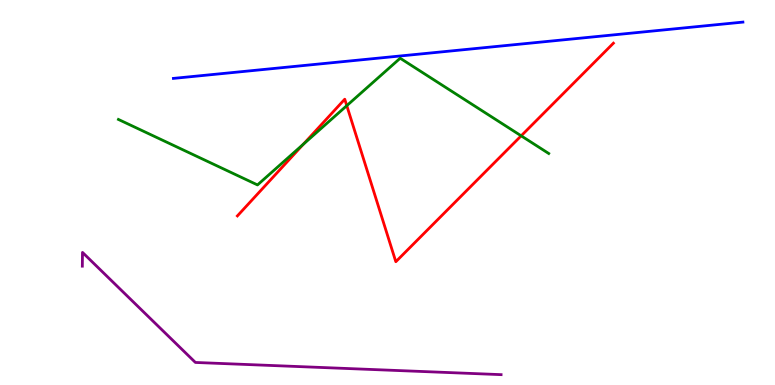[{'lines': ['blue', 'red'], 'intersections': []}, {'lines': ['green', 'red'], 'intersections': [{'x': 3.91, 'y': 6.25}, {'x': 4.47, 'y': 7.26}, {'x': 6.72, 'y': 6.47}]}, {'lines': ['purple', 'red'], 'intersections': []}, {'lines': ['blue', 'green'], 'intersections': []}, {'lines': ['blue', 'purple'], 'intersections': []}, {'lines': ['green', 'purple'], 'intersections': []}]